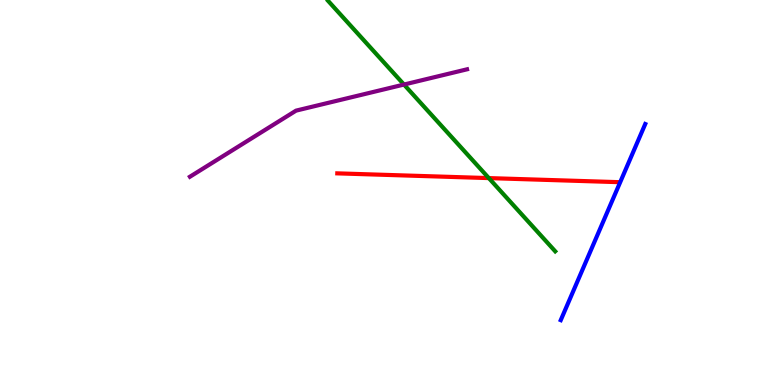[{'lines': ['blue', 'red'], 'intersections': []}, {'lines': ['green', 'red'], 'intersections': [{'x': 6.31, 'y': 5.37}]}, {'lines': ['purple', 'red'], 'intersections': []}, {'lines': ['blue', 'green'], 'intersections': []}, {'lines': ['blue', 'purple'], 'intersections': []}, {'lines': ['green', 'purple'], 'intersections': [{'x': 5.21, 'y': 7.8}]}]